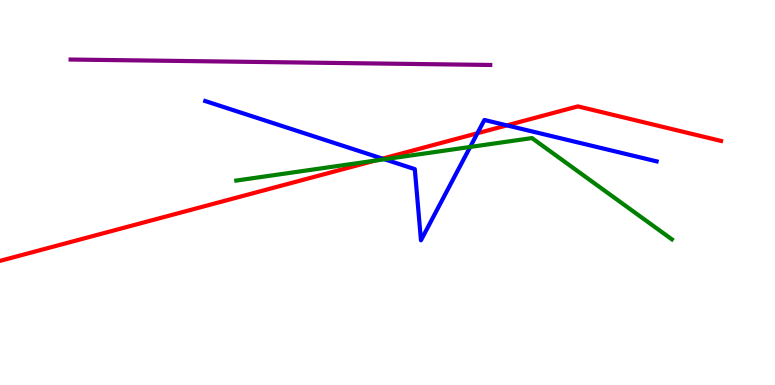[{'lines': ['blue', 'red'], 'intersections': [{'x': 4.94, 'y': 5.88}, {'x': 6.16, 'y': 6.54}, {'x': 6.54, 'y': 6.74}]}, {'lines': ['green', 'red'], 'intersections': [{'x': 4.84, 'y': 5.83}]}, {'lines': ['purple', 'red'], 'intersections': []}, {'lines': ['blue', 'green'], 'intersections': [{'x': 4.96, 'y': 5.86}, {'x': 6.07, 'y': 6.18}]}, {'lines': ['blue', 'purple'], 'intersections': []}, {'lines': ['green', 'purple'], 'intersections': []}]